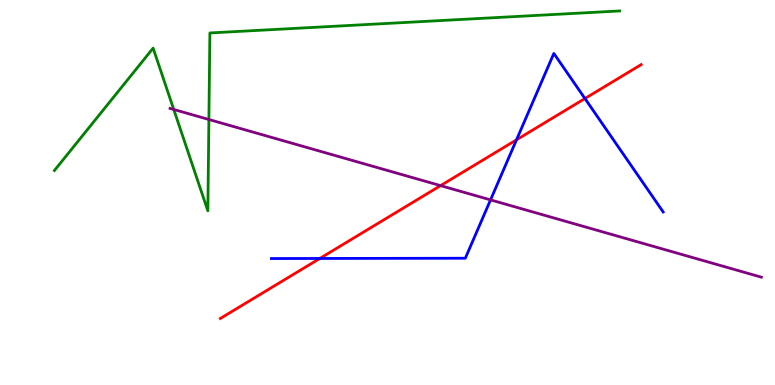[{'lines': ['blue', 'red'], 'intersections': [{'x': 4.13, 'y': 3.29}, {'x': 6.66, 'y': 6.37}, {'x': 7.55, 'y': 7.44}]}, {'lines': ['green', 'red'], 'intersections': []}, {'lines': ['purple', 'red'], 'intersections': [{'x': 5.68, 'y': 5.18}]}, {'lines': ['blue', 'green'], 'intersections': []}, {'lines': ['blue', 'purple'], 'intersections': [{'x': 6.33, 'y': 4.81}]}, {'lines': ['green', 'purple'], 'intersections': [{'x': 2.24, 'y': 7.16}, {'x': 2.7, 'y': 6.9}]}]